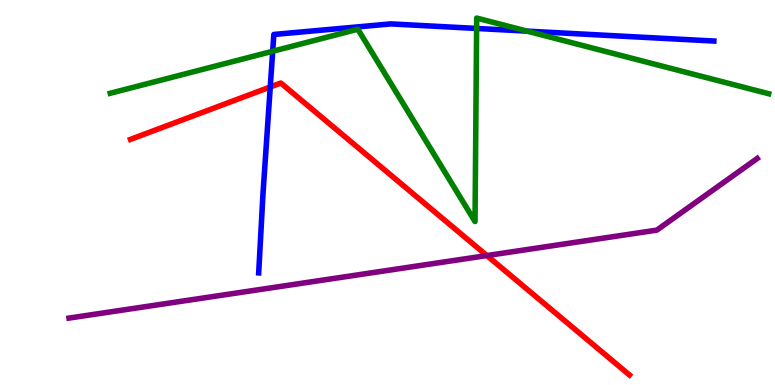[{'lines': ['blue', 'red'], 'intersections': [{'x': 3.49, 'y': 7.74}]}, {'lines': ['green', 'red'], 'intersections': []}, {'lines': ['purple', 'red'], 'intersections': [{'x': 6.28, 'y': 3.36}]}, {'lines': ['blue', 'green'], 'intersections': [{'x': 3.52, 'y': 8.67}, {'x': 6.15, 'y': 9.26}, {'x': 6.8, 'y': 9.19}]}, {'lines': ['blue', 'purple'], 'intersections': []}, {'lines': ['green', 'purple'], 'intersections': []}]